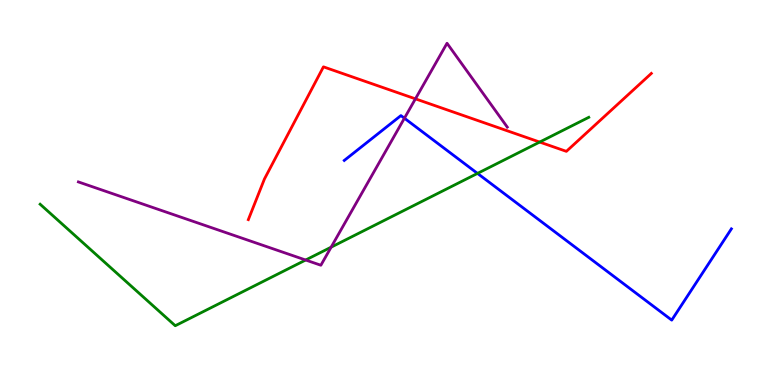[{'lines': ['blue', 'red'], 'intersections': []}, {'lines': ['green', 'red'], 'intersections': [{'x': 6.96, 'y': 6.31}]}, {'lines': ['purple', 'red'], 'intersections': [{'x': 5.36, 'y': 7.43}]}, {'lines': ['blue', 'green'], 'intersections': [{'x': 6.16, 'y': 5.5}]}, {'lines': ['blue', 'purple'], 'intersections': [{'x': 5.22, 'y': 6.93}]}, {'lines': ['green', 'purple'], 'intersections': [{'x': 3.94, 'y': 3.25}, {'x': 4.27, 'y': 3.58}]}]